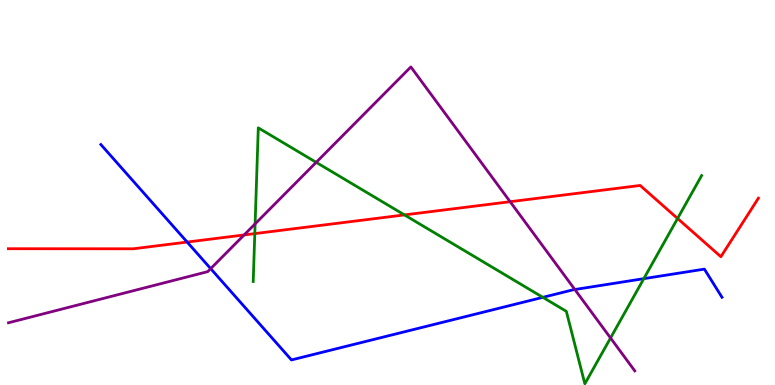[{'lines': ['blue', 'red'], 'intersections': [{'x': 2.41, 'y': 3.71}]}, {'lines': ['green', 'red'], 'intersections': [{'x': 3.29, 'y': 3.93}, {'x': 5.22, 'y': 4.42}, {'x': 8.74, 'y': 4.33}]}, {'lines': ['purple', 'red'], 'intersections': [{'x': 3.15, 'y': 3.9}, {'x': 6.58, 'y': 4.76}]}, {'lines': ['blue', 'green'], 'intersections': [{'x': 7.0, 'y': 2.28}, {'x': 8.31, 'y': 2.76}]}, {'lines': ['blue', 'purple'], 'intersections': [{'x': 2.72, 'y': 3.02}, {'x': 7.42, 'y': 2.48}]}, {'lines': ['green', 'purple'], 'intersections': [{'x': 3.29, 'y': 4.19}, {'x': 4.08, 'y': 5.78}, {'x': 7.88, 'y': 1.22}]}]